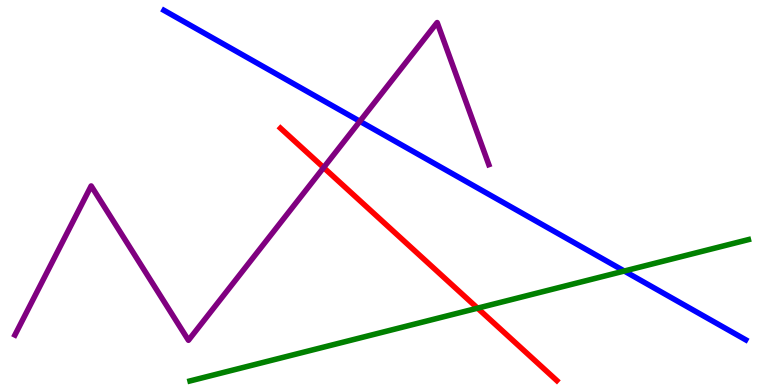[{'lines': ['blue', 'red'], 'intersections': []}, {'lines': ['green', 'red'], 'intersections': [{'x': 6.16, 'y': 2.0}]}, {'lines': ['purple', 'red'], 'intersections': [{'x': 4.18, 'y': 5.65}]}, {'lines': ['blue', 'green'], 'intersections': [{'x': 8.06, 'y': 2.96}]}, {'lines': ['blue', 'purple'], 'intersections': [{'x': 4.64, 'y': 6.85}]}, {'lines': ['green', 'purple'], 'intersections': []}]